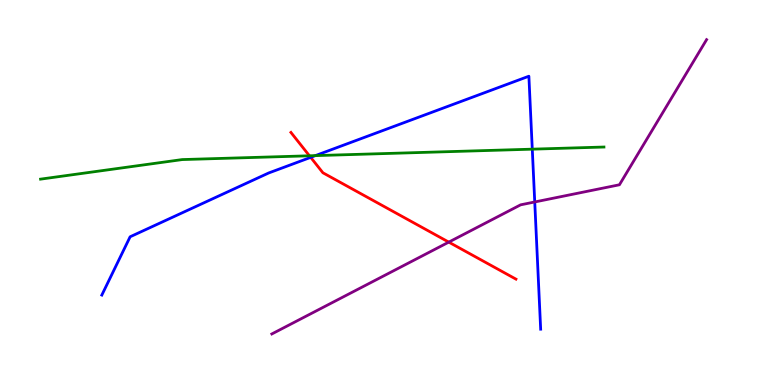[{'lines': ['blue', 'red'], 'intersections': [{'x': 4.01, 'y': 5.91}]}, {'lines': ['green', 'red'], 'intersections': [{'x': 3.99, 'y': 5.95}]}, {'lines': ['purple', 'red'], 'intersections': [{'x': 5.79, 'y': 3.71}]}, {'lines': ['blue', 'green'], 'intersections': [{'x': 4.07, 'y': 5.96}, {'x': 6.87, 'y': 6.13}]}, {'lines': ['blue', 'purple'], 'intersections': [{'x': 6.9, 'y': 4.75}]}, {'lines': ['green', 'purple'], 'intersections': []}]